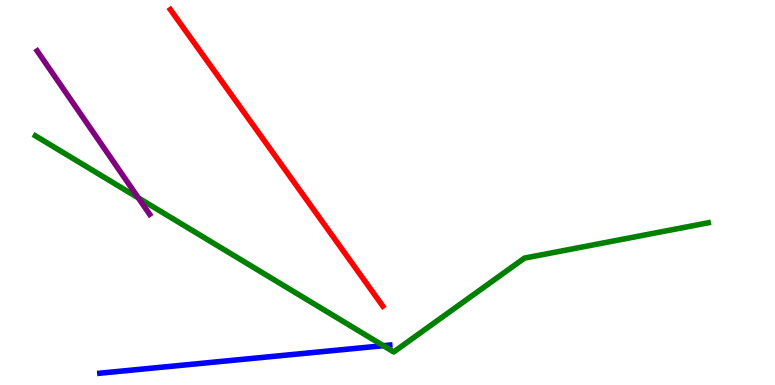[{'lines': ['blue', 'red'], 'intersections': []}, {'lines': ['green', 'red'], 'intersections': []}, {'lines': ['purple', 'red'], 'intersections': []}, {'lines': ['blue', 'green'], 'intersections': [{'x': 4.95, 'y': 1.02}]}, {'lines': ['blue', 'purple'], 'intersections': []}, {'lines': ['green', 'purple'], 'intersections': [{'x': 1.79, 'y': 4.86}]}]